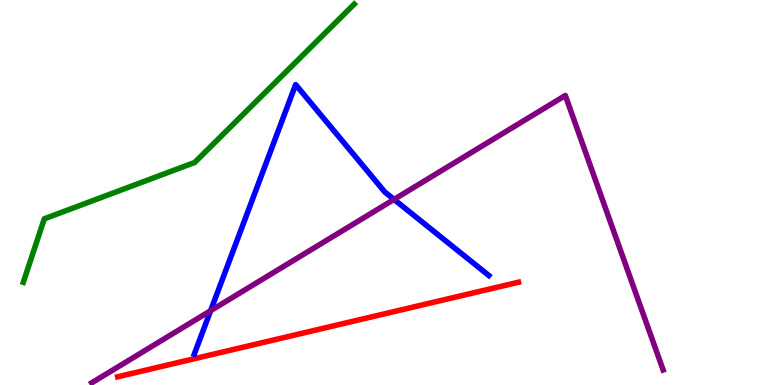[{'lines': ['blue', 'red'], 'intersections': []}, {'lines': ['green', 'red'], 'intersections': []}, {'lines': ['purple', 'red'], 'intersections': []}, {'lines': ['blue', 'green'], 'intersections': []}, {'lines': ['blue', 'purple'], 'intersections': [{'x': 2.72, 'y': 1.93}, {'x': 5.08, 'y': 4.82}]}, {'lines': ['green', 'purple'], 'intersections': []}]